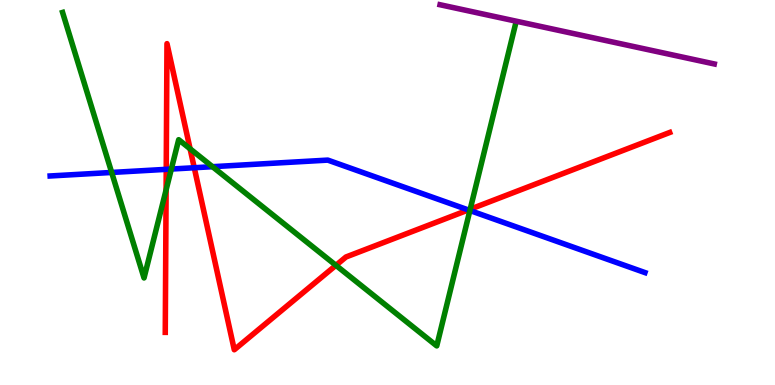[{'lines': ['blue', 'red'], 'intersections': [{'x': 2.14, 'y': 5.6}, {'x': 2.51, 'y': 5.64}, {'x': 6.04, 'y': 4.55}]}, {'lines': ['green', 'red'], 'intersections': [{'x': 2.14, 'y': 5.07}, {'x': 2.45, 'y': 6.13}, {'x': 4.33, 'y': 3.11}, {'x': 6.07, 'y': 4.57}]}, {'lines': ['purple', 'red'], 'intersections': []}, {'lines': ['blue', 'green'], 'intersections': [{'x': 1.44, 'y': 5.52}, {'x': 2.21, 'y': 5.61}, {'x': 2.74, 'y': 5.67}, {'x': 6.06, 'y': 4.53}]}, {'lines': ['blue', 'purple'], 'intersections': []}, {'lines': ['green', 'purple'], 'intersections': []}]